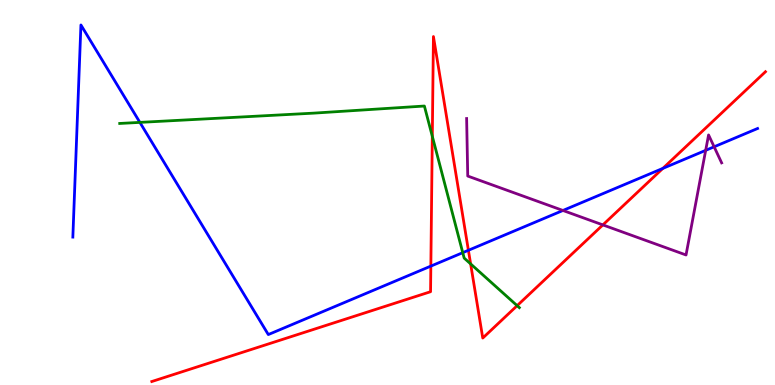[{'lines': ['blue', 'red'], 'intersections': [{'x': 5.56, 'y': 3.09}, {'x': 6.04, 'y': 3.5}, {'x': 8.55, 'y': 5.63}]}, {'lines': ['green', 'red'], 'intersections': [{'x': 5.58, 'y': 6.46}, {'x': 6.07, 'y': 3.15}, {'x': 6.67, 'y': 2.06}]}, {'lines': ['purple', 'red'], 'intersections': [{'x': 7.78, 'y': 4.16}]}, {'lines': ['blue', 'green'], 'intersections': [{'x': 1.8, 'y': 6.82}, {'x': 5.97, 'y': 3.44}]}, {'lines': ['blue', 'purple'], 'intersections': [{'x': 7.26, 'y': 4.53}, {'x': 9.11, 'y': 6.09}, {'x': 9.21, 'y': 6.19}]}, {'lines': ['green', 'purple'], 'intersections': []}]